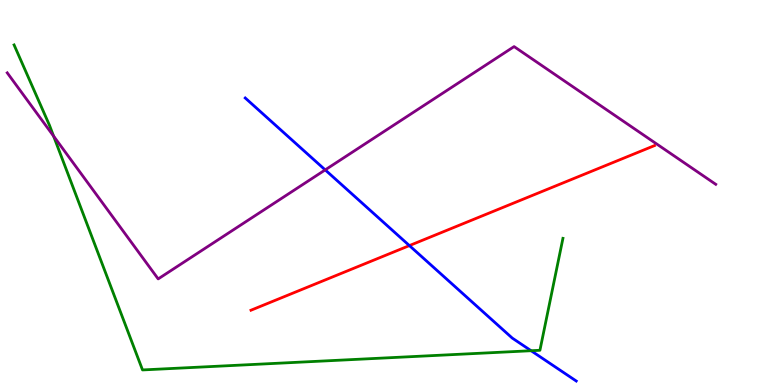[{'lines': ['blue', 'red'], 'intersections': [{'x': 5.28, 'y': 3.62}]}, {'lines': ['green', 'red'], 'intersections': []}, {'lines': ['purple', 'red'], 'intersections': []}, {'lines': ['blue', 'green'], 'intersections': [{'x': 6.85, 'y': 0.89}]}, {'lines': ['blue', 'purple'], 'intersections': [{'x': 4.2, 'y': 5.59}]}, {'lines': ['green', 'purple'], 'intersections': [{'x': 0.692, 'y': 6.46}]}]